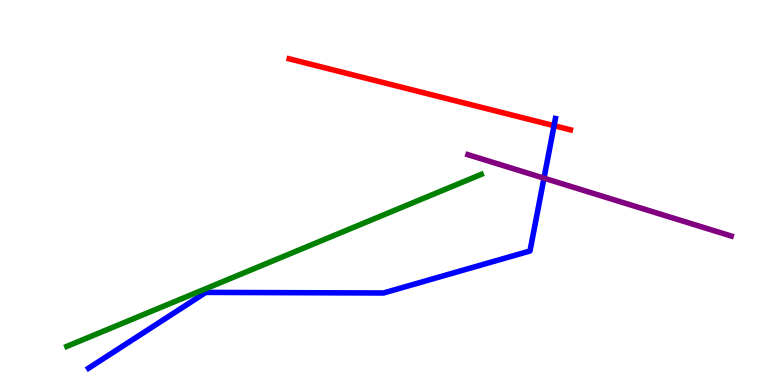[{'lines': ['blue', 'red'], 'intersections': [{'x': 7.15, 'y': 6.74}]}, {'lines': ['green', 'red'], 'intersections': []}, {'lines': ['purple', 'red'], 'intersections': []}, {'lines': ['blue', 'green'], 'intersections': []}, {'lines': ['blue', 'purple'], 'intersections': [{'x': 7.02, 'y': 5.37}]}, {'lines': ['green', 'purple'], 'intersections': []}]